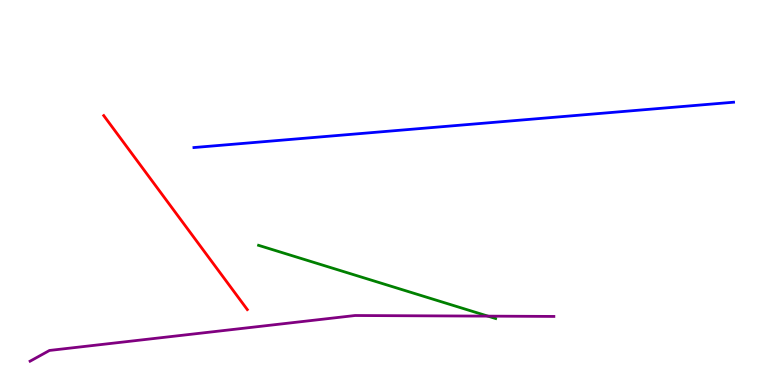[{'lines': ['blue', 'red'], 'intersections': []}, {'lines': ['green', 'red'], 'intersections': []}, {'lines': ['purple', 'red'], 'intersections': []}, {'lines': ['blue', 'green'], 'intersections': []}, {'lines': ['blue', 'purple'], 'intersections': []}, {'lines': ['green', 'purple'], 'intersections': [{'x': 6.3, 'y': 1.79}]}]